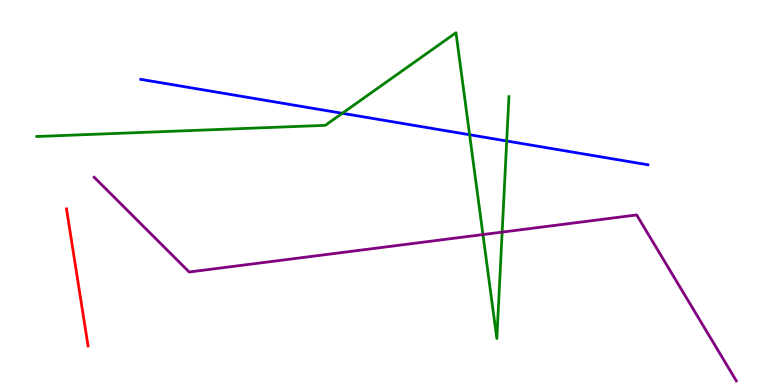[{'lines': ['blue', 'red'], 'intersections': []}, {'lines': ['green', 'red'], 'intersections': []}, {'lines': ['purple', 'red'], 'intersections': []}, {'lines': ['blue', 'green'], 'intersections': [{'x': 4.42, 'y': 7.06}, {'x': 6.06, 'y': 6.5}, {'x': 6.54, 'y': 6.34}]}, {'lines': ['blue', 'purple'], 'intersections': []}, {'lines': ['green', 'purple'], 'intersections': [{'x': 6.23, 'y': 3.91}, {'x': 6.48, 'y': 3.97}]}]